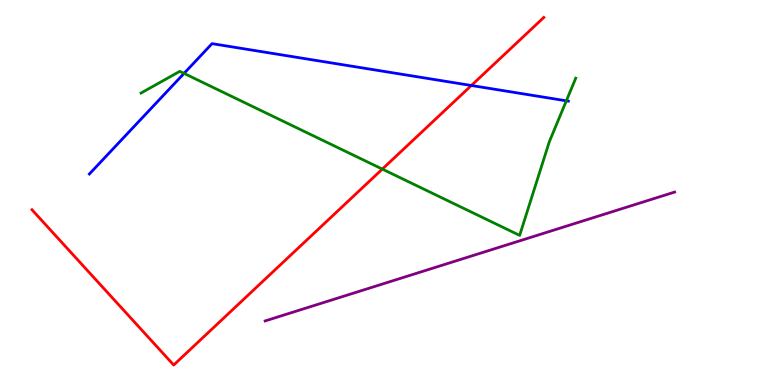[{'lines': ['blue', 'red'], 'intersections': [{'x': 6.08, 'y': 7.78}]}, {'lines': ['green', 'red'], 'intersections': [{'x': 4.93, 'y': 5.61}]}, {'lines': ['purple', 'red'], 'intersections': []}, {'lines': ['blue', 'green'], 'intersections': [{'x': 2.37, 'y': 8.09}, {'x': 7.31, 'y': 7.38}]}, {'lines': ['blue', 'purple'], 'intersections': []}, {'lines': ['green', 'purple'], 'intersections': []}]